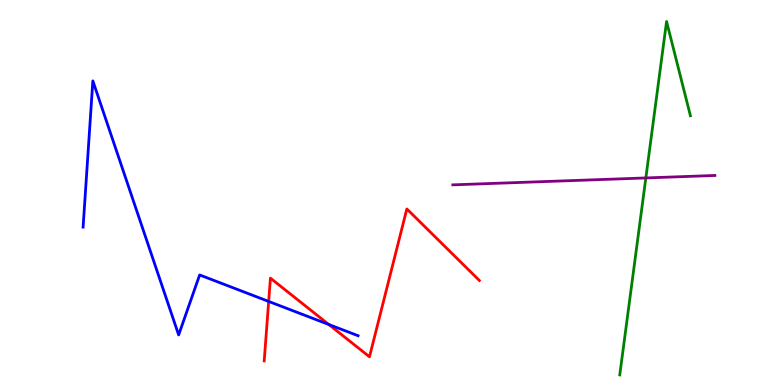[{'lines': ['blue', 'red'], 'intersections': [{'x': 3.47, 'y': 2.17}, {'x': 4.24, 'y': 1.57}]}, {'lines': ['green', 'red'], 'intersections': []}, {'lines': ['purple', 'red'], 'intersections': []}, {'lines': ['blue', 'green'], 'intersections': []}, {'lines': ['blue', 'purple'], 'intersections': []}, {'lines': ['green', 'purple'], 'intersections': [{'x': 8.33, 'y': 5.38}]}]